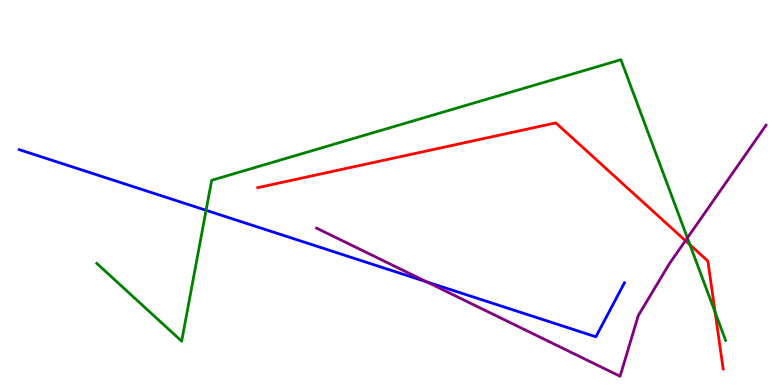[{'lines': ['blue', 'red'], 'intersections': []}, {'lines': ['green', 'red'], 'intersections': [{'x': 8.9, 'y': 3.64}, {'x': 9.23, 'y': 1.89}]}, {'lines': ['purple', 'red'], 'intersections': [{'x': 8.84, 'y': 3.75}]}, {'lines': ['blue', 'green'], 'intersections': [{'x': 2.66, 'y': 4.54}]}, {'lines': ['blue', 'purple'], 'intersections': [{'x': 5.51, 'y': 2.68}]}, {'lines': ['green', 'purple'], 'intersections': [{'x': 8.87, 'y': 3.82}]}]